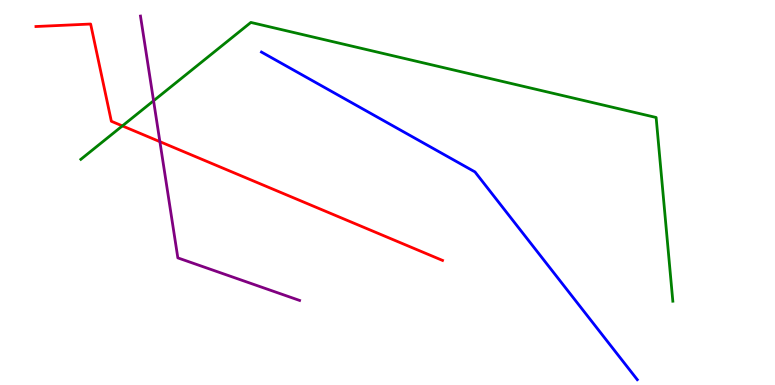[{'lines': ['blue', 'red'], 'intersections': []}, {'lines': ['green', 'red'], 'intersections': [{'x': 1.58, 'y': 6.73}]}, {'lines': ['purple', 'red'], 'intersections': [{'x': 2.06, 'y': 6.32}]}, {'lines': ['blue', 'green'], 'intersections': []}, {'lines': ['blue', 'purple'], 'intersections': []}, {'lines': ['green', 'purple'], 'intersections': [{'x': 1.98, 'y': 7.38}]}]